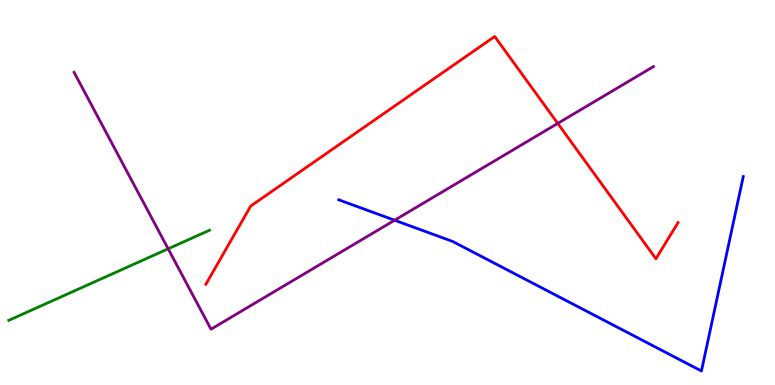[{'lines': ['blue', 'red'], 'intersections': []}, {'lines': ['green', 'red'], 'intersections': []}, {'lines': ['purple', 'red'], 'intersections': [{'x': 7.2, 'y': 6.79}]}, {'lines': ['blue', 'green'], 'intersections': []}, {'lines': ['blue', 'purple'], 'intersections': [{'x': 5.09, 'y': 4.28}]}, {'lines': ['green', 'purple'], 'intersections': [{'x': 2.17, 'y': 3.54}]}]